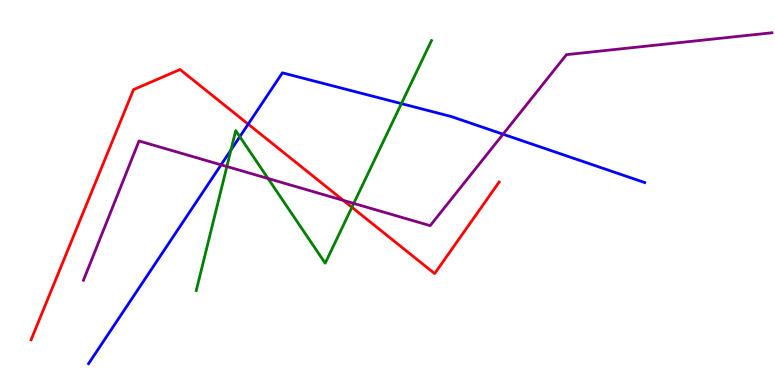[{'lines': ['blue', 'red'], 'intersections': [{'x': 3.2, 'y': 6.78}]}, {'lines': ['green', 'red'], 'intersections': [{'x': 4.54, 'y': 4.62}]}, {'lines': ['purple', 'red'], 'intersections': [{'x': 4.43, 'y': 4.8}]}, {'lines': ['blue', 'green'], 'intersections': [{'x': 2.98, 'y': 6.1}, {'x': 3.09, 'y': 6.45}, {'x': 5.18, 'y': 7.31}]}, {'lines': ['blue', 'purple'], 'intersections': [{'x': 2.85, 'y': 5.72}, {'x': 6.49, 'y': 6.51}]}, {'lines': ['green', 'purple'], 'intersections': [{'x': 2.93, 'y': 5.67}, {'x': 3.46, 'y': 5.36}, {'x': 4.56, 'y': 4.72}]}]